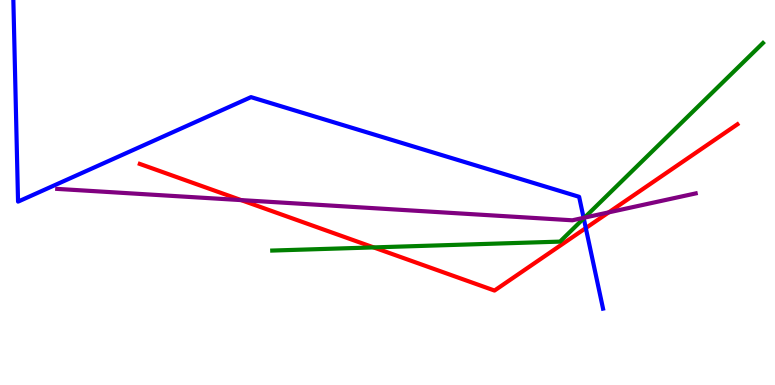[{'lines': ['blue', 'red'], 'intersections': [{'x': 7.56, 'y': 4.08}]}, {'lines': ['green', 'red'], 'intersections': [{'x': 4.82, 'y': 3.57}]}, {'lines': ['purple', 'red'], 'intersections': [{'x': 3.11, 'y': 4.8}, {'x': 7.85, 'y': 4.48}]}, {'lines': ['blue', 'green'], 'intersections': [{'x': 7.53, 'y': 4.33}]}, {'lines': ['blue', 'purple'], 'intersections': [{'x': 7.53, 'y': 4.34}]}, {'lines': ['green', 'purple'], 'intersections': [{'x': 7.54, 'y': 4.35}]}]